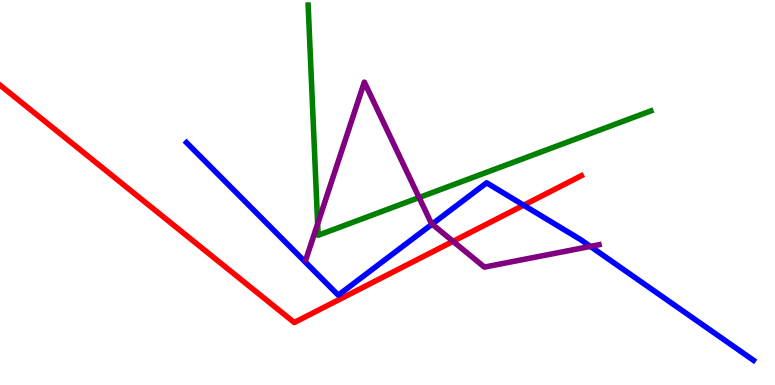[{'lines': ['blue', 'red'], 'intersections': [{'x': 6.76, 'y': 4.67}]}, {'lines': ['green', 'red'], 'intersections': []}, {'lines': ['purple', 'red'], 'intersections': [{'x': 5.85, 'y': 3.73}]}, {'lines': ['blue', 'green'], 'intersections': []}, {'lines': ['blue', 'purple'], 'intersections': [{'x': 5.58, 'y': 4.18}, {'x': 7.62, 'y': 3.6}]}, {'lines': ['green', 'purple'], 'intersections': [{'x': 4.1, 'y': 4.19}, {'x': 5.41, 'y': 4.87}]}]